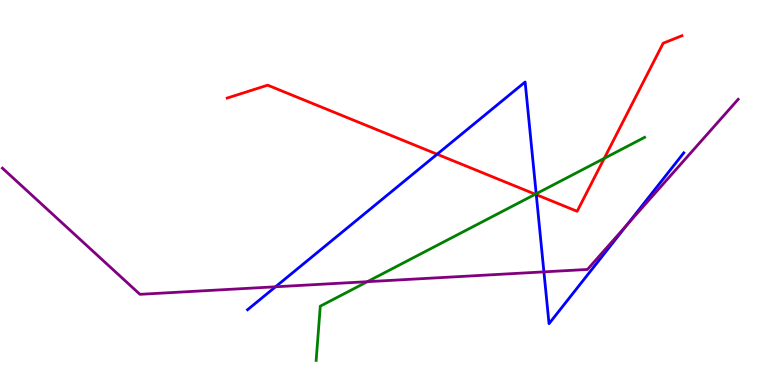[{'lines': ['blue', 'red'], 'intersections': [{'x': 5.64, 'y': 5.99}, {'x': 6.92, 'y': 4.94}]}, {'lines': ['green', 'red'], 'intersections': [{'x': 6.91, 'y': 4.95}, {'x': 7.8, 'y': 5.89}]}, {'lines': ['purple', 'red'], 'intersections': []}, {'lines': ['blue', 'green'], 'intersections': [{'x': 6.92, 'y': 4.97}]}, {'lines': ['blue', 'purple'], 'intersections': [{'x': 3.56, 'y': 2.55}, {'x': 7.02, 'y': 2.94}, {'x': 8.09, 'y': 4.17}]}, {'lines': ['green', 'purple'], 'intersections': [{'x': 4.74, 'y': 2.68}]}]